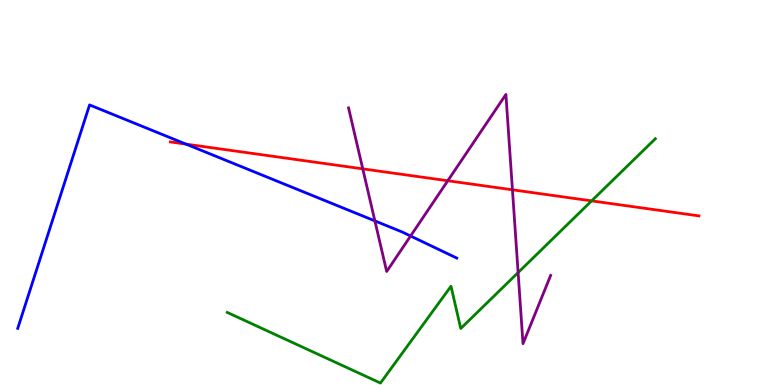[{'lines': ['blue', 'red'], 'intersections': [{'x': 2.4, 'y': 6.26}]}, {'lines': ['green', 'red'], 'intersections': [{'x': 7.63, 'y': 4.78}]}, {'lines': ['purple', 'red'], 'intersections': [{'x': 4.68, 'y': 5.61}, {'x': 5.78, 'y': 5.31}, {'x': 6.61, 'y': 5.07}]}, {'lines': ['blue', 'green'], 'intersections': []}, {'lines': ['blue', 'purple'], 'intersections': [{'x': 4.84, 'y': 4.26}, {'x': 5.3, 'y': 3.87}]}, {'lines': ['green', 'purple'], 'intersections': [{'x': 6.69, 'y': 2.92}]}]